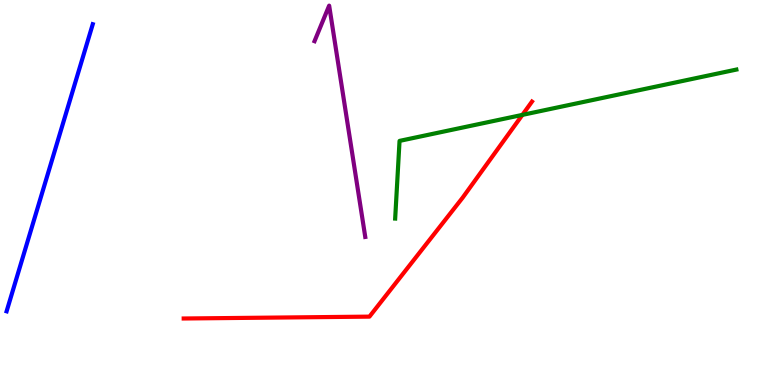[{'lines': ['blue', 'red'], 'intersections': []}, {'lines': ['green', 'red'], 'intersections': [{'x': 6.74, 'y': 7.02}]}, {'lines': ['purple', 'red'], 'intersections': []}, {'lines': ['blue', 'green'], 'intersections': []}, {'lines': ['blue', 'purple'], 'intersections': []}, {'lines': ['green', 'purple'], 'intersections': []}]